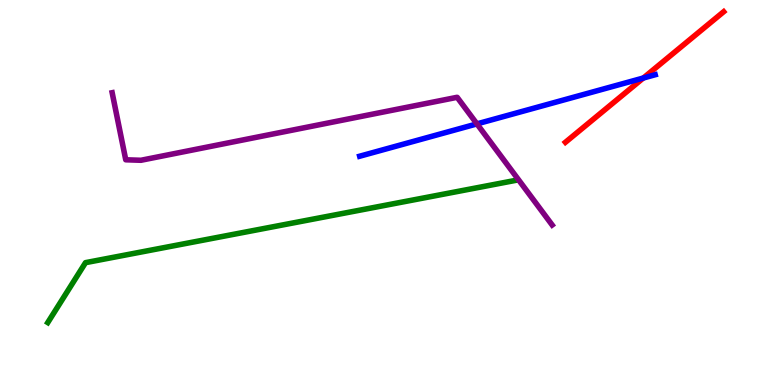[{'lines': ['blue', 'red'], 'intersections': [{'x': 8.3, 'y': 7.97}]}, {'lines': ['green', 'red'], 'intersections': []}, {'lines': ['purple', 'red'], 'intersections': []}, {'lines': ['blue', 'green'], 'intersections': []}, {'lines': ['blue', 'purple'], 'intersections': [{'x': 6.15, 'y': 6.78}]}, {'lines': ['green', 'purple'], 'intersections': []}]